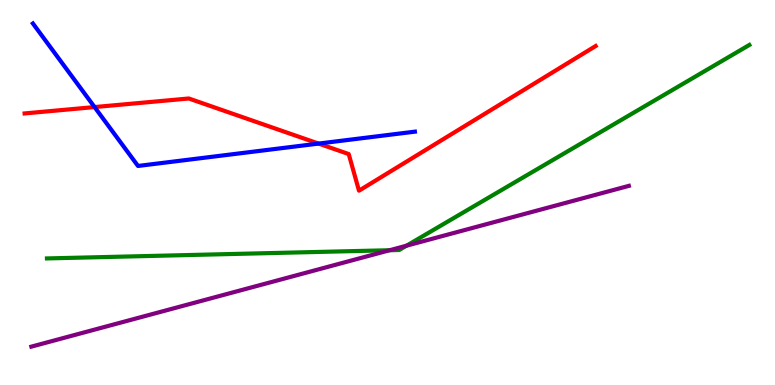[{'lines': ['blue', 'red'], 'intersections': [{'x': 1.22, 'y': 7.22}, {'x': 4.11, 'y': 6.27}]}, {'lines': ['green', 'red'], 'intersections': []}, {'lines': ['purple', 'red'], 'intersections': []}, {'lines': ['blue', 'green'], 'intersections': []}, {'lines': ['blue', 'purple'], 'intersections': []}, {'lines': ['green', 'purple'], 'intersections': [{'x': 5.03, 'y': 3.5}, {'x': 5.25, 'y': 3.62}]}]